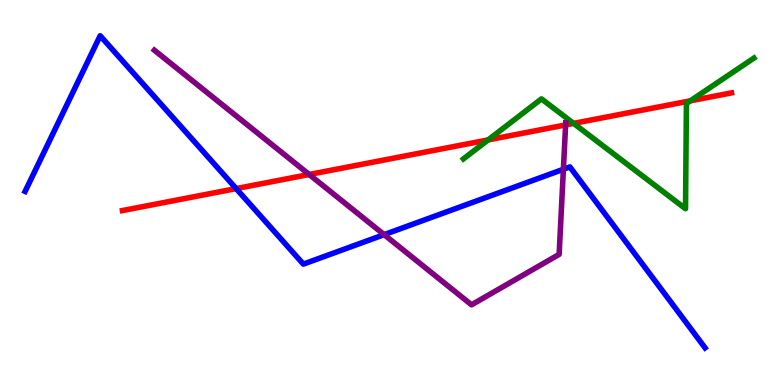[{'lines': ['blue', 'red'], 'intersections': [{'x': 3.05, 'y': 5.1}]}, {'lines': ['green', 'red'], 'intersections': [{'x': 6.3, 'y': 6.37}, {'x': 7.4, 'y': 6.8}, {'x': 8.91, 'y': 7.38}]}, {'lines': ['purple', 'red'], 'intersections': [{'x': 3.99, 'y': 5.47}, {'x': 7.3, 'y': 6.75}]}, {'lines': ['blue', 'green'], 'intersections': []}, {'lines': ['blue', 'purple'], 'intersections': [{'x': 4.96, 'y': 3.91}, {'x': 7.27, 'y': 5.6}]}, {'lines': ['green', 'purple'], 'intersections': []}]